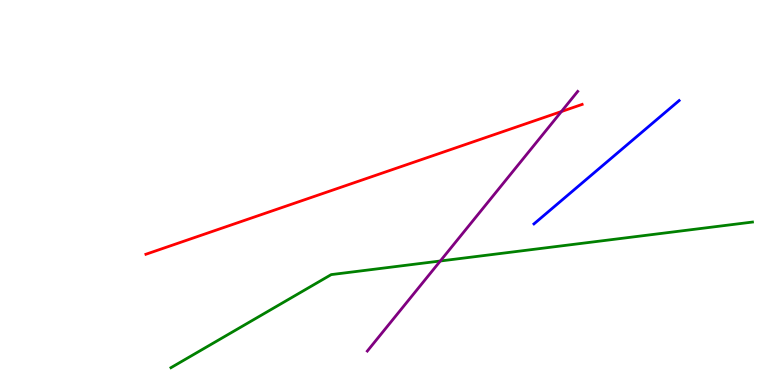[{'lines': ['blue', 'red'], 'intersections': []}, {'lines': ['green', 'red'], 'intersections': []}, {'lines': ['purple', 'red'], 'intersections': [{'x': 7.24, 'y': 7.1}]}, {'lines': ['blue', 'green'], 'intersections': []}, {'lines': ['blue', 'purple'], 'intersections': []}, {'lines': ['green', 'purple'], 'intersections': [{'x': 5.68, 'y': 3.22}]}]